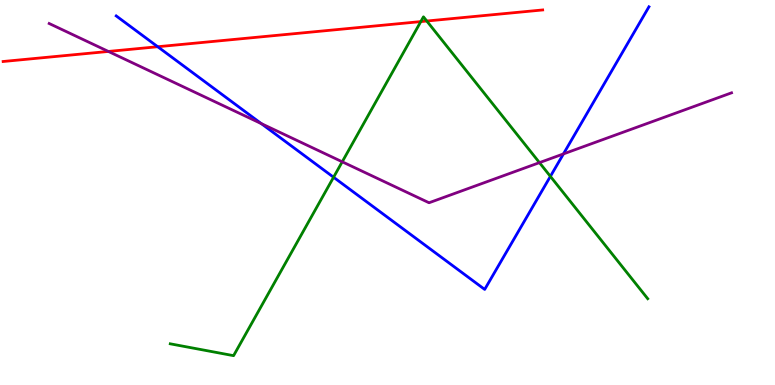[{'lines': ['blue', 'red'], 'intersections': [{'x': 2.04, 'y': 8.79}]}, {'lines': ['green', 'red'], 'intersections': [{'x': 5.43, 'y': 9.44}, {'x': 5.51, 'y': 9.45}]}, {'lines': ['purple', 'red'], 'intersections': [{'x': 1.4, 'y': 8.66}]}, {'lines': ['blue', 'green'], 'intersections': [{'x': 4.3, 'y': 5.4}, {'x': 7.1, 'y': 5.42}]}, {'lines': ['blue', 'purple'], 'intersections': [{'x': 3.37, 'y': 6.79}, {'x': 7.27, 'y': 6.0}]}, {'lines': ['green', 'purple'], 'intersections': [{'x': 4.42, 'y': 5.8}, {'x': 6.96, 'y': 5.78}]}]